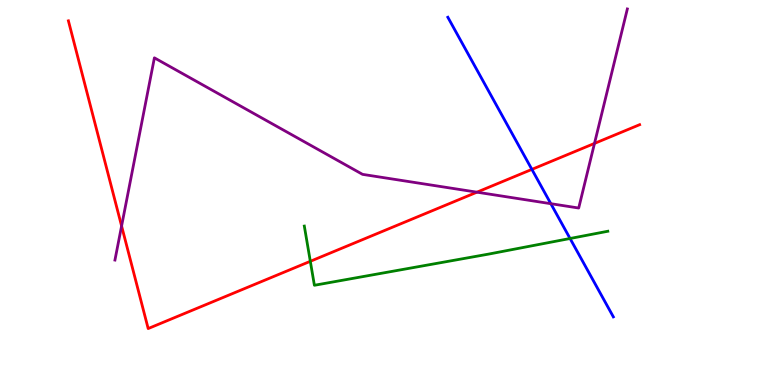[{'lines': ['blue', 'red'], 'intersections': [{'x': 6.86, 'y': 5.6}]}, {'lines': ['green', 'red'], 'intersections': [{'x': 4.0, 'y': 3.21}]}, {'lines': ['purple', 'red'], 'intersections': [{'x': 1.57, 'y': 4.13}, {'x': 6.15, 'y': 5.01}, {'x': 7.67, 'y': 6.27}]}, {'lines': ['blue', 'green'], 'intersections': [{'x': 7.36, 'y': 3.81}]}, {'lines': ['blue', 'purple'], 'intersections': [{'x': 7.11, 'y': 4.71}]}, {'lines': ['green', 'purple'], 'intersections': []}]